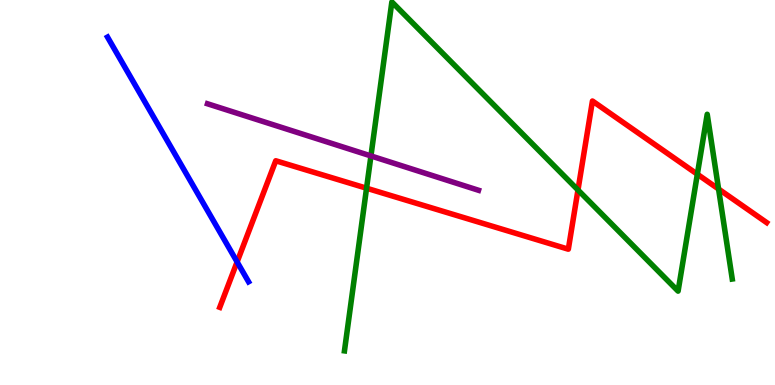[{'lines': ['blue', 'red'], 'intersections': [{'x': 3.06, 'y': 3.2}]}, {'lines': ['green', 'red'], 'intersections': [{'x': 4.73, 'y': 5.11}, {'x': 7.46, 'y': 5.07}, {'x': 9.0, 'y': 5.47}, {'x': 9.27, 'y': 5.09}]}, {'lines': ['purple', 'red'], 'intersections': []}, {'lines': ['blue', 'green'], 'intersections': []}, {'lines': ['blue', 'purple'], 'intersections': []}, {'lines': ['green', 'purple'], 'intersections': [{'x': 4.79, 'y': 5.95}]}]